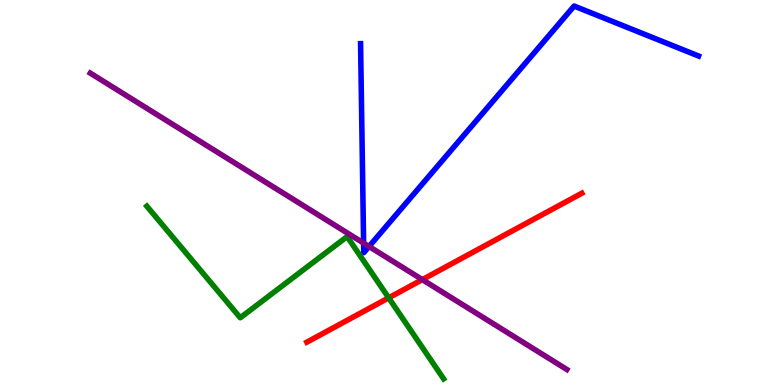[{'lines': ['blue', 'red'], 'intersections': []}, {'lines': ['green', 'red'], 'intersections': [{'x': 5.02, 'y': 2.26}]}, {'lines': ['purple', 'red'], 'intersections': [{'x': 5.45, 'y': 2.74}]}, {'lines': ['blue', 'green'], 'intersections': []}, {'lines': ['blue', 'purple'], 'intersections': [{'x': 4.69, 'y': 3.69}, {'x': 4.76, 'y': 3.6}]}, {'lines': ['green', 'purple'], 'intersections': []}]